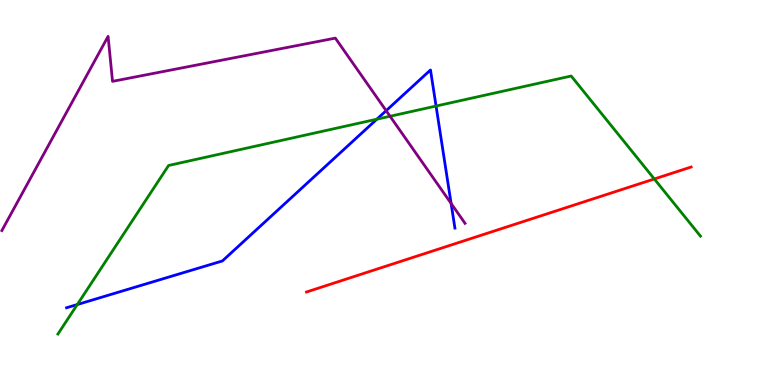[{'lines': ['blue', 'red'], 'intersections': []}, {'lines': ['green', 'red'], 'intersections': [{'x': 8.44, 'y': 5.35}]}, {'lines': ['purple', 'red'], 'intersections': []}, {'lines': ['blue', 'green'], 'intersections': [{'x': 0.997, 'y': 2.09}, {'x': 4.86, 'y': 6.9}, {'x': 5.63, 'y': 7.25}]}, {'lines': ['blue', 'purple'], 'intersections': [{'x': 4.98, 'y': 7.13}, {'x': 5.82, 'y': 4.72}]}, {'lines': ['green', 'purple'], 'intersections': [{'x': 5.03, 'y': 6.98}]}]